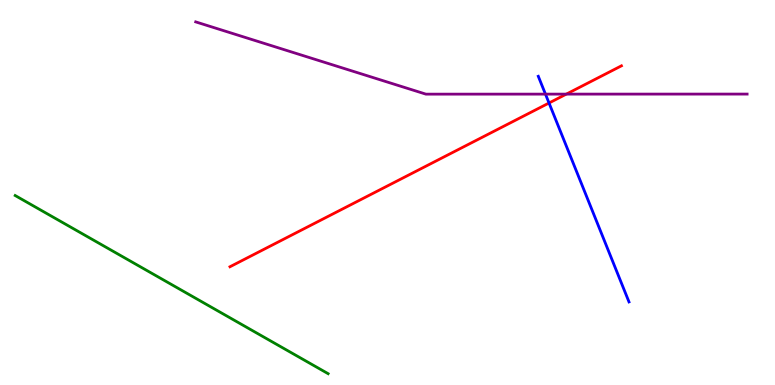[{'lines': ['blue', 'red'], 'intersections': [{'x': 7.08, 'y': 7.32}]}, {'lines': ['green', 'red'], 'intersections': []}, {'lines': ['purple', 'red'], 'intersections': [{'x': 7.31, 'y': 7.56}]}, {'lines': ['blue', 'green'], 'intersections': []}, {'lines': ['blue', 'purple'], 'intersections': [{'x': 7.04, 'y': 7.56}]}, {'lines': ['green', 'purple'], 'intersections': []}]